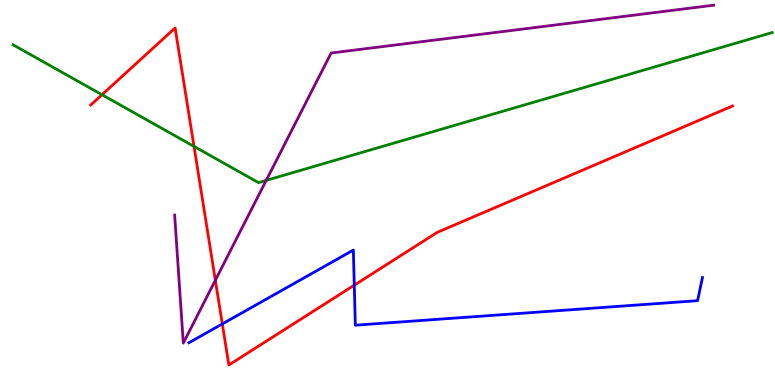[{'lines': ['blue', 'red'], 'intersections': [{'x': 2.87, 'y': 1.59}, {'x': 4.57, 'y': 2.59}]}, {'lines': ['green', 'red'], 'intersections': [{'x': 1.32, 'y': 7.54}, {'x': 2.5, 'y': 6.2}]}, {'lines': ['purple', 'red'], 'intersections': [{'x': 2.78, 'y': 2.72}]}, {'lines': ['blue', 'green'], 'intersections': []}, {'lines': ['blue', 'purple'], 'intersections': []}, {'lines': ['green', 'purple'], 'intersections': [{'x': 3.44, 'y': 5.31}]}]